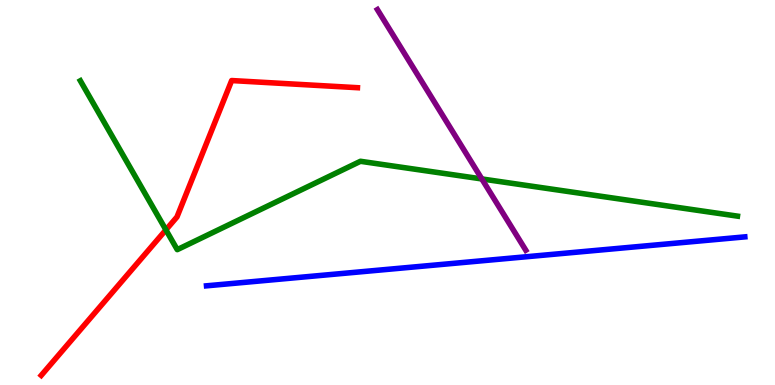[{'lines': ['blue', 'red'], 'intersections': []}, {'lines': ['green', 'red'], 'intersections': [{'x': 2.14, 'y': 4.03}]}, {'lines': ['purple', 'red'], 'intersections': []}, {'lines': ['blue', 'green'], 'intersections': []}, {'lines': ['blue', 'purple'], 'intersections': []}, {'lines': ['green', 'purple'], 'intersections': [{'x': 6.22, 'y': 5.35}]}]